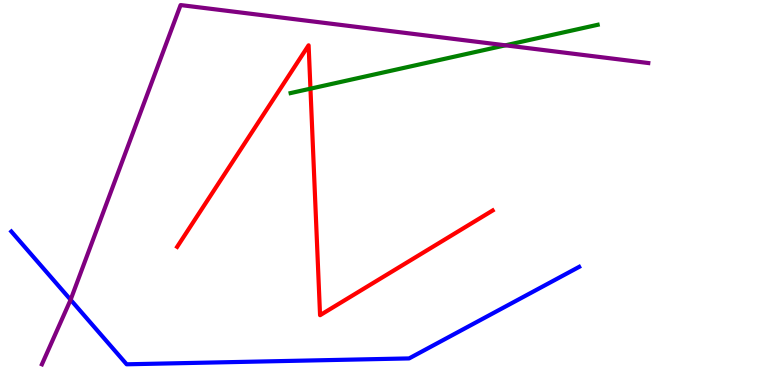[{'lines': ['blue', 'red'], 'intersections': []}, {'lines': ['green', 'red'], 'intersections': [{'x': 4.01, 'y': 7.7}]}, {'lines': ['purple', 'red'], 'intersections': []}, {'lines': ['blue', 'green'], 'intersections': []}, {'lines': ['blue', 'purple'], 'intersections': [{'x': 0.911, 'y': 2.21}]}, {'lines': ['green', 'purple'], 'intersections': [{'x': 6.52, 'y': 8.82}]}]